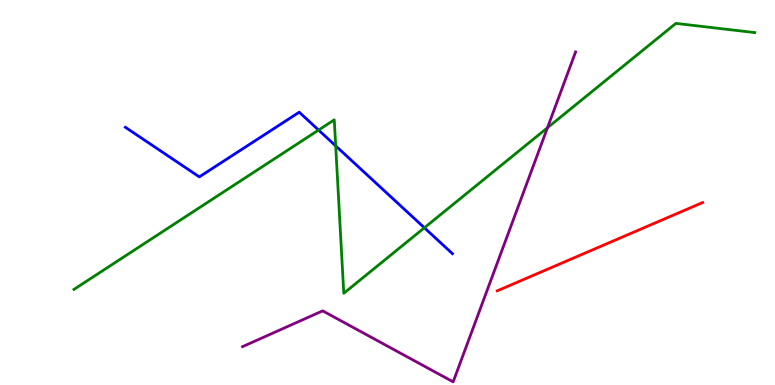[{'lines': ['blue', 'red'], 'intersections': []}, {'lines': ['green', 'red'], 'intersections': []}, {'lines': ['purple', 'red'], 'intersections': []}, {'lines': ['blue', 'green'], 'intersections': [{'x': 4.11, 'y': 6.62}, {'x': 4.33, 'y': 6.21}, {'x': 5.48, 'y': 4.08}]}, {'lines': ['blue', 'purple'], 'intersections': []}, {'lines': ['green', 'purple'], 'intersections': [{'x': 7.06, 'y': 6.68}]}]